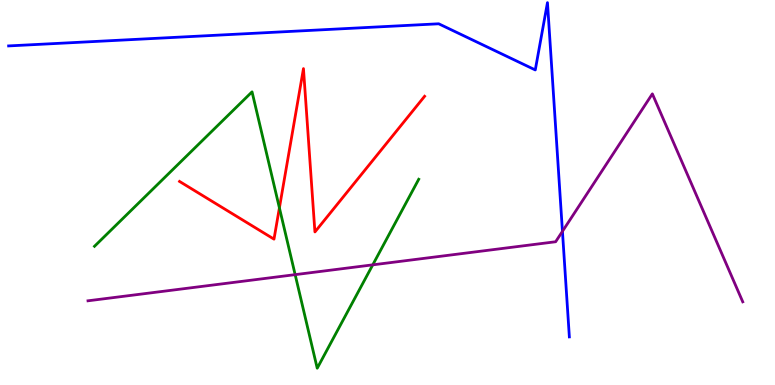[{'lines': ['blue', 'red'], 'intersections': []}, {'lines': ['green', 'red'], 'intersections': [{'x': 3.61, 'y': 4.6}]}, {'lines': ['purple', 'red'], 'intersections': []}, {'lines': ['blue', 'green'], 'intersections': []}, {'lines': ['blue', 'purple'], 'intersections': [{'x': 7.26, 'y': 3.99}]}, {'lines': ['green', 'purple'], 'intersections': [{'x': 3.81, 'y': 2.87}, {'x': 4.81, 'y': 3.12}]}]